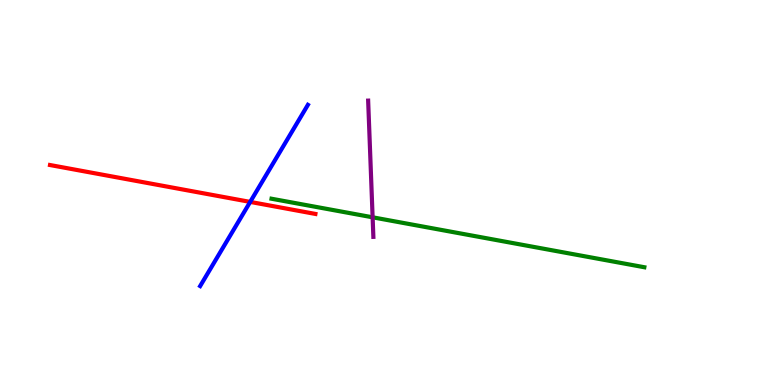[{'lines': ['blue', 'red'], 'intersections': [{'x': 3.23, 'y': 4.76}]}, {'lines': ['green', 'red'], 'intersections': []}, {'lines': ['purple', 'red'], 'intersections': []}, {'lines': ['blue', 'green'], 'intersections': []}, {'lines': ['blue', 'purple'], 'intersections': []}, {'lines': ['green', 'purple'], 'intersections': [{'x': 4.81, 'y': 4.36}]}]